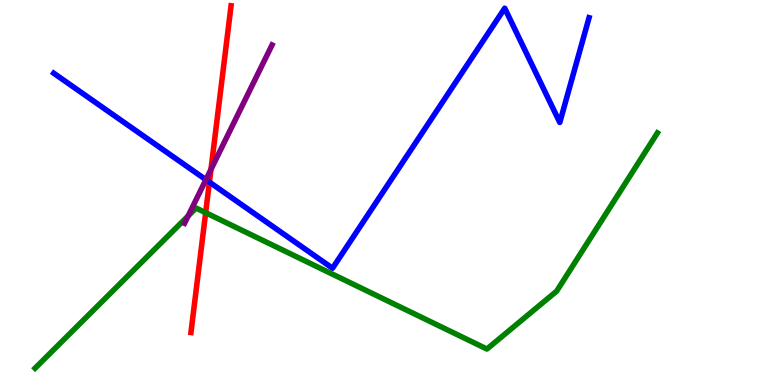[{'lines': ['blue', 'red'], 'intersections': [{'x': 2.7, 'y': 5.27}]}, {'lines': ['green', 'red'], 'intersections': [{'x': 2.65, 'y': 4.48}]}, {'lines': ['purple', 'red'], 'intersections': [{'x': 2.72, 'y': 5.6}]}, {'lines': ['blue', 'green'], 'intersections': []}, {'lines': ['blue', 'purple'], 'intersections': [{'x': 2.66, 'y': 5.33}]}, {'lines': ['green', 'purple'], 'intersections': [{'x': 2.43, 'y': 4.39}]}]